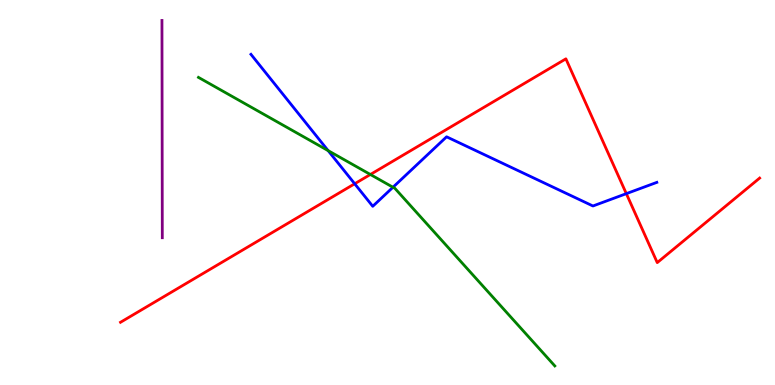[{'lines': ['blue', 'red'], 'intersections': [{'x': 4.58, 'y': 5.23}, {'x': 8.08, 'y': 4.97}]}, {'lines': ['green', 'red'], 'intersections': [{'x': 4.78, 'y': 5.47}]}, {'lines': ['purple', 'red'], 'intersections': []}, {'lines': ['blue', 'green'], 'intersections': [{'x': 4.23, 'y': 6.09}, {'x': 5.07, 'y': 5.14}]}, {'lines': ['blue', 'purple'], 'intersections': []}, {'lines': ['green', 'purple'], 'intersections': []}]